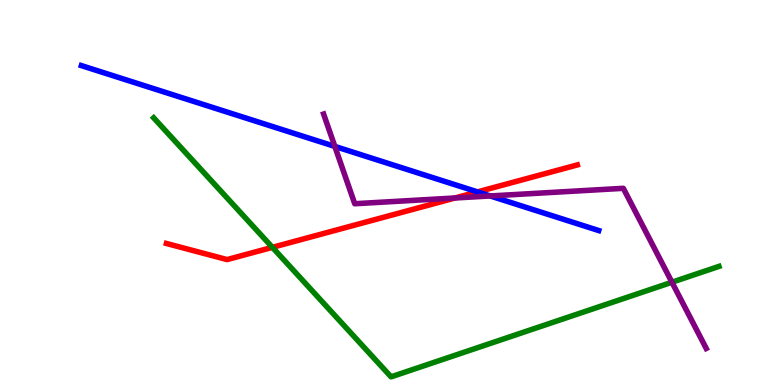[{'lines': ['blue', 'red'], 'intersections': [{'x': 6.16, 'y': 5.02}]}, {'lines': ['green', 'red'], 'intersections': [{'x': 3.51, 'y': 3.58}]}, {'lines': ['purple', 'red'], 'intersections': [{'x': 5.87, 'y': 4.86}]}, {'lines': ['blue', 'green'], 'intersections': []}, {'lines': ['blue', 'purple'], 'intersections': [{'x': 4.32, 'y': 6.2}, {'x': 6.33, 'y': 4.91}]}, {'lines': ['green', 'purple'], 'intersections': [{'x': 8.67, 'y': 2.67}]}]